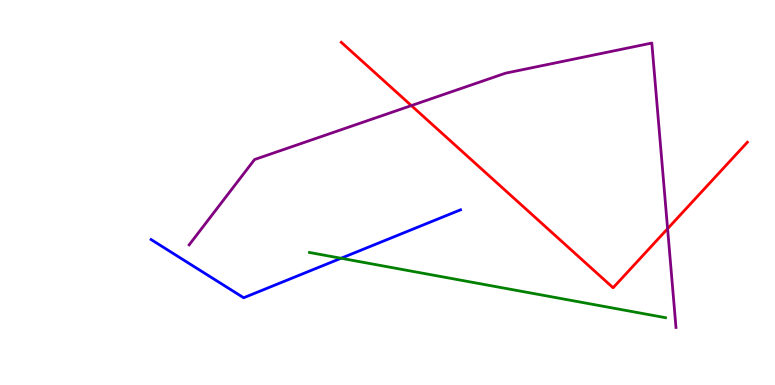[{'lines': ['blue', 'red'], 'intersections': []}, {'lines': ['green', 'red'], 'intersections': []}, {'lines': ['purple', 'red'], 'intersections': [{'x': 5.31, 'y': 7.26}, {'x': 8.61, 'y': 4.06}]}, {'lines': ['blue', 'green'], 'intersections': [{'x': 4.4, 'y': 3.29}]}, {'lines': ['blue', 'purple'], 'intersections': []}, {'lines': ['green', 'purple'], 'intersections': []}]